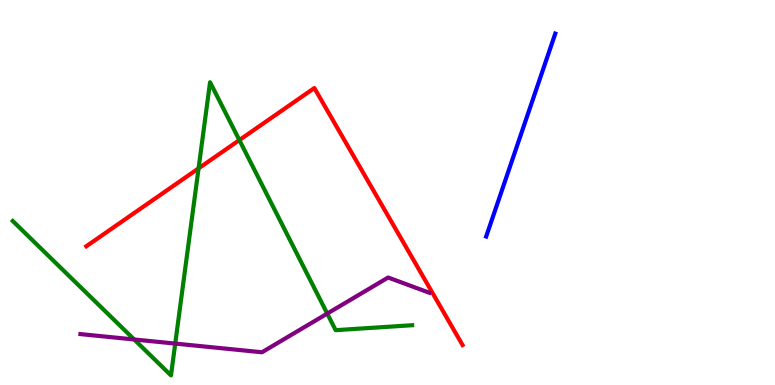[{'lines': ['blue', 'red'], 'intersections': []}, {'lines': ['green', 'red'], 'intersections': [{'x': 2.56, 'y': 5.63}, {'x': 3.09, 'y': 6.36}]}, {'lines': ['purple', 'red'], 'intersections': []}, {'lines': ['blue', 'green'], 'intersections': []}, {'lines': ['blue', 'purple'], 'intersections': []}, {'lines': ['green', 'purple'], 'intersections': [{'x': 1.73, 'y': 1.18}, {'x': 2.26, 'y': 1.08}, {'x': 4.22, 'y': 1.85}]}]